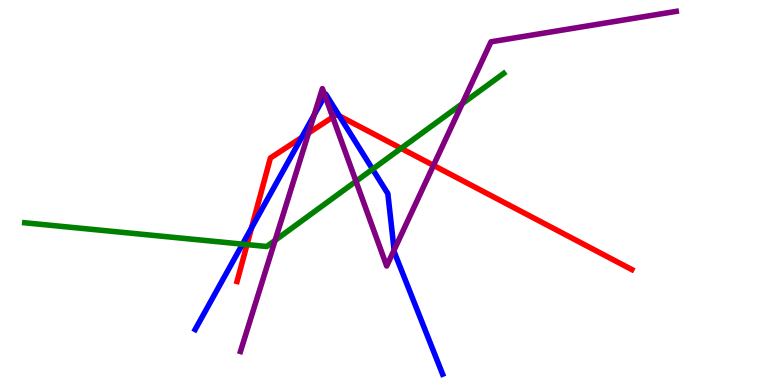[{'lines': ['blue', 'red'], 'intersections': [{'x': 3.25, 'y': 4.08}, {'x': 3.89, 'y': 6.43}, {'x': 4.38, 'y': 6.99}]}, {'lines': ['green', 'red'], 'intersections': [{'x': 3.19, 'y': 3.65}, {'x': 5.18, 'y': 6.15}]}, {'lines': ['purple', 'red'], 'intersections': [{'x': 3.98, 'y': 6.55}, {'x': 4.29, 'y': 6.96}, {'x': 5.59, 'y': 5.7}]}, {'lines': ['blue', 'green'], 'intersections': [{'x': 3.13, 'y': 3.66}, {'x': 4.81, 'y': 5.61}]}, {'lines': ['blue', 'purple'], 'intersections': [{'x': 4.05, 'y': 7.02}, {'x': 4.19, 'y': 7.52}, {'x': 5.09, 'y': 3.51}]}, {'lines': ['green', 'purple'], 'intersections': [{'x': 3.55, 'y': 3.76}, {'x': 4.59, 'y': 5.29}, {'x': 5.96, 'y': 7.31}]}]